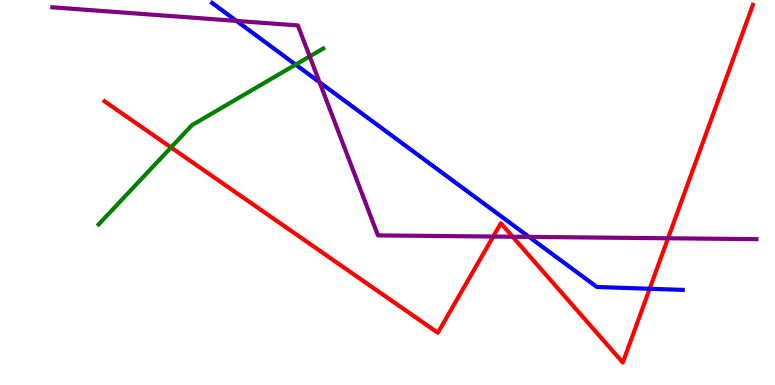[{'lines': ['blue', 'red'], 'intersections': [{'x': 8.38, 'y': 2.5}]}, {'lines': ['green', 'red'], 'intersections': [{'x': 2.21, 'y': 6.17}]}, {'lines': ['purple', 'red'], 'intersections': [{'x': 6.36, 'y': 3.86}, {'x': 6.61, 'y': 3.85}, {'x': 8.62, 'y': 3.81}]}, {'lines': ['blue', 'green'], 'intersections': [{'x': 3.82, 'y': 8.32}]}, {'lines': ['blue', 'purple'], 'intersections': [{'x': 3.05, 'y': 9.46}, {'x': 4.12, 'y': 7.86}, {'x': 6.83, 'y': 3.85}]}, {'lines': ['green', 'purple'], 'intersections': [{'x': 4.0, 'y': 8.53}]}]